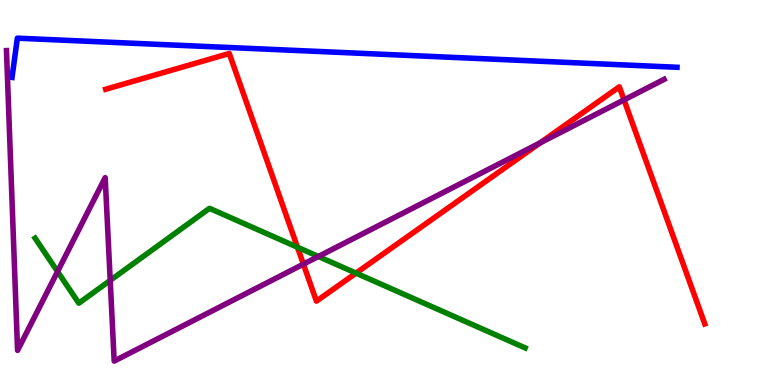[{'lines': ['blue', 'red'], 'intersections': []}, {'lines': ['green', 'red'], 'intersections': [{'x': 3.84, 'y': 3.58}, {'x': 4.59, 'y': 2.91}]}, {'lines': ['purple', 'red'], 'intersections': [{'x': 3.91, 'y': 3.14}, {'x': 6.97, 'y': 6.29}, {'x': 8.05, 'y': 7.41}]}, {'lines': ['blue', 'green'], 'intersections': []}, {'lines': ['blue', 'purple'], 'intersections': []}, {'lines': ['green', 'purple'], 'intersections': [{'x': 0.743, 'y': 2.95}, {'x': 1.42, 'y': 2.72}, {'x': 4.11, 'y': 3.34}]}]